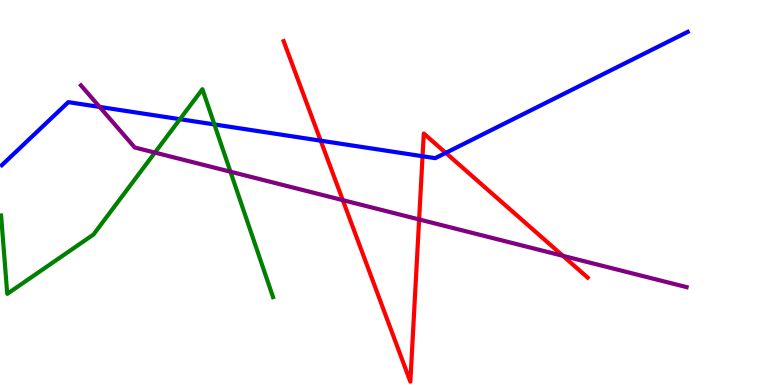[{'lines': ['blue', 'red'], 'intersections': [{'x': 4.14, 'y': 6.35}, {'x': 5.45, 'y': 5.94}, {'x': 5.75, 'y': 6.03}]}, {'lines': ['green', 'red'], 'intersections': []}, {'lines': ['purple', 'red'], 'intersections': [{'x': 4.42, 'y': 4.8}, {'x': 5.41, 'y': 4.3}, {'x': 7.26, 'y': 3.36}]}, {'lines': ['blue', 'green'], 'intersections': [{'x': 2.32, 'y': 6.9}, {'x': 2.77, 'y': 6.77}]}, {'lines': ['blue', 'purple'], 'intersections': [{'x': 1.29, 'y': 7.22}]}, {'lines': ['green', 'purple'], 'intersections': [{'x': 2.0, 'y': 6.04}, {'x': 2.97, 'y': 5.54}]}]